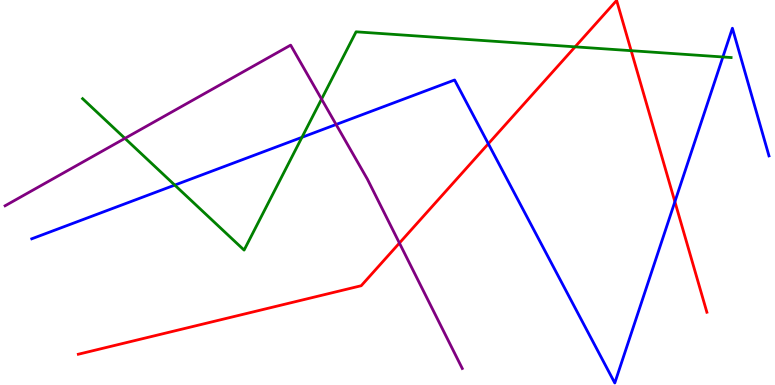[{'lines': ['blue', 'red'], 'intersections': [{'x': 6.3, 'y': 6.27}, {'x': 8.71, 'y': 4.76}]}, {'lines': ['green', 'red'], 'intersections': [{'x': 7.42, 'y': 8.78}, {'x': 8.14, 'y': 8.68}]}, {'lines': ['purple', 'red'], 'intersections': [{'x': 5.15, 'y': 3.69}]}, {'lines': ['blue', 'green'], 'intersections': [{'x': 2.26, 'y': 5.19}, {'x': 3.9, 'y': 6.43}, {'x': 9.33, 'y': 8.52}]}, {'lines': ['blue', 'purple'], 'intersections': [{'x': 4.34, 'y': 6.77}]}, {'lines': ['green', 'purple'], 'intersections': [{'x': 1.61, 'y': 6.41}, {'x': 4.15, 'y': 7.43}]}]